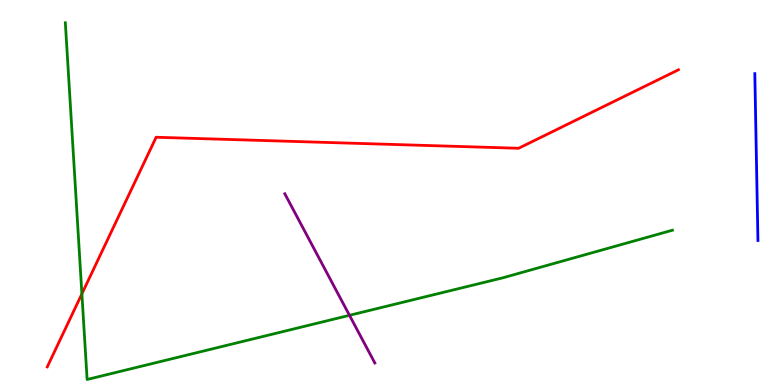[{'lines': ['blue', 'red'], 'intersections': []}, {'lines': ['green', 'red'], 'intersections': [{'x': 1.06, 'y': 2.37}]}, {'lines': ['purple', 'red'], 'intersections': []}, {'lines': ['blue', 'green'], 'intersections': []}, {'lines': ['blue', 'purple'], 'intersections': []}, {'lines': ['green', 'purple'], 'intersections': [{'x': 4.51, 'y': 1.81}]}]